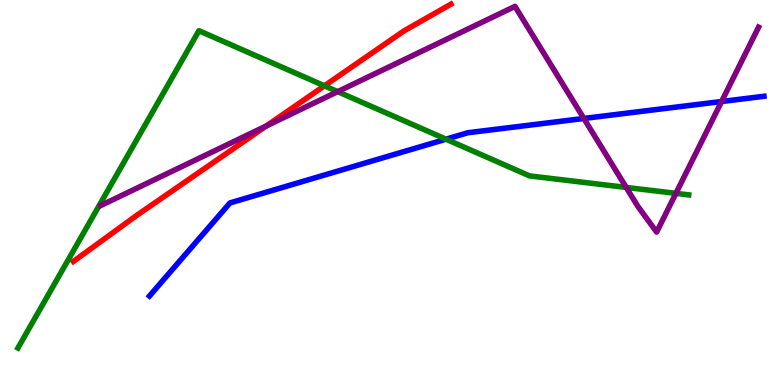[{'lines': ['blue', 'red'], 'intersections': []}, {'lines': ['green', 'red'], 'intersections': [{'x': 4.19, 'y': 7.77}]}, {'lines': ['purple', 'red'], 'intersections': [{'x': 3.44, 'y': 6.73}]}, {'lines': ['blue', 'green'], 'intersections': [{'x': 5.75, 'y': 6.38}]}, {'lines': ['blue', 'purple'], 'intersections': [{'x': 7.53, 'y': 6.92}, {'x': 9.31, 'y': 7.36}]}, {'lines': ['green', 'purple'], 'intersections': [{'x': 4.36, 'y': 7.62}, {'x': 8.08, 'y': 5.13}, {'x': 8.72, 'y': 4.98}]}]